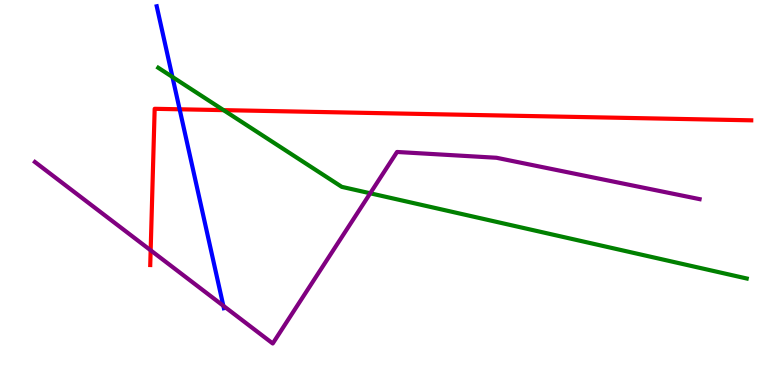[{'lines': ['blue', 'red'], 'intersections': [{'x': 2.32, 'y': 7.16}]}, {'lines': ['green', 'red'], 'intersections': [{'x': 2.88, 'y': 7.14}]}, {'lines': ['purple', 'red'], 'intersections': [{'x': 1.94, 'y': 3.5}]}, {'lines': ['blue', 'green'], 'intersections': [{'x': 2.23, 'y': 8.0}]}, {'lines': ['blue', 'purple'], 'intersections': [{'x': 2.88, 'y': 2.06}]}, {'lines': ['green', 'purple'], 'intersections': [{'x': 4.78, 'y': 4.98}]}]